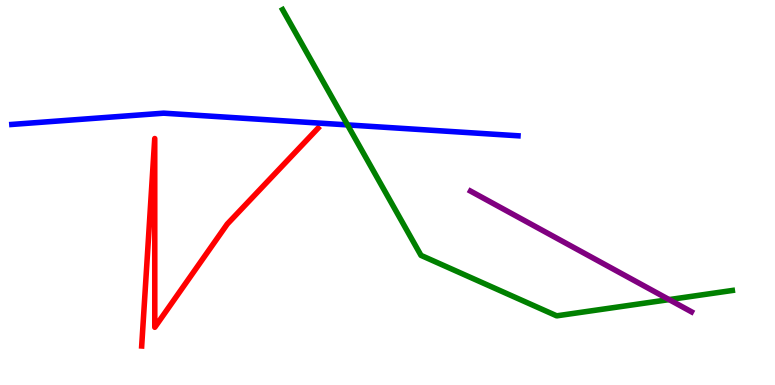[{'lines': ['blue', 'red'], 'intersections': []}, {'lines': ['green', 'red'], 'intersections': []}, {'lines': ['purple', 'red'], 'intersections': []}, {'lines': ['blue', 'green'], 'intersections': [{'x': 4.48, 'y': 6.76}]}, {'lines': ['blue', 'purple'], 'intersections': []}, {'lines': ['green', 'purple'], 'intersections': [{'x': 8.63, 'y': 2.22}]}]